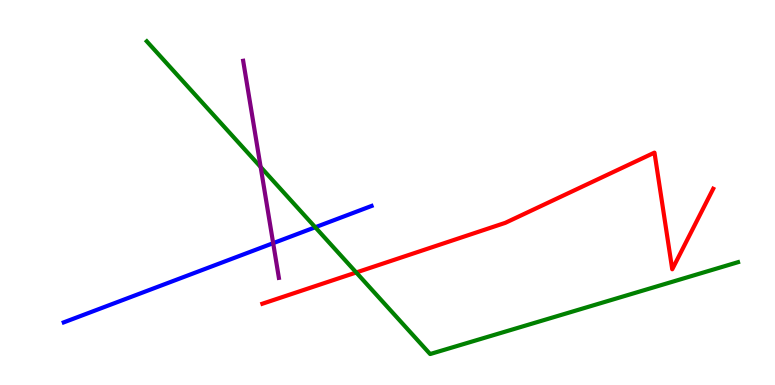[{'lines': ['blue', 'red'], 'intersections': []}, {'lines': ['green', 'red'], 'intersections': [{'x': 4.6, 'y': 2.92}]}, {'lines': ['purple', 'red'], 'intersections': []}, {'lines': ['blue', 'green'], 'intersections': [{'x': 4.07, 'y': 4.1}]}, {'lines': ['blue', 'purple'], 'intersections': [{'x': 3.52, 'y': 3.68}]}, {'lines': ['green', 'purple'], 'intersections': [{'x': 3.36, 'y': 5.66}]}]